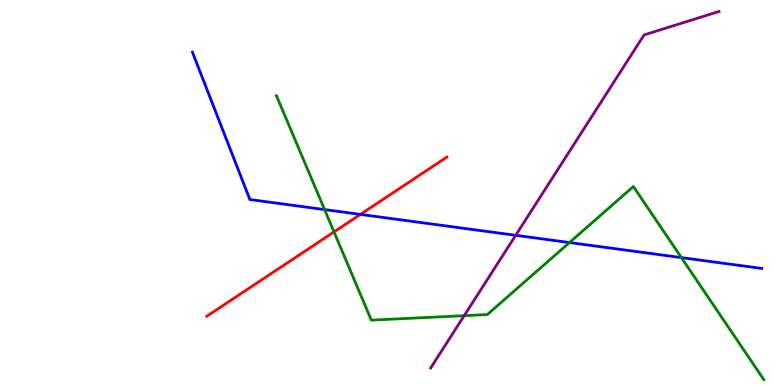[{'lines': ['blue', 'red'], 'intersections': [{'x': 4.65, 'y': 4.43}]}, {'lines': ['green', 'red'], 'intersections': [{'x': 4.31, 'y': 3.98}]}, {'lines': ['purple', 'red'], 'intersections': []}, {'lines': ['blue', 'green'], 'intersections': [{'x': 4.19, 'y': 4.56}, {'x': 7.35, 'y': 3.7}, {'x': 8.79, 'y': 3.31}]}, {'lines': ['blue', 'purple'], 'intersections': [{'x': 6.65, 'y': 3.89}]}, {'lines': ['green', 'purple'], 'intersections': [{'x': 5.99, 'y': 1.8}]}]